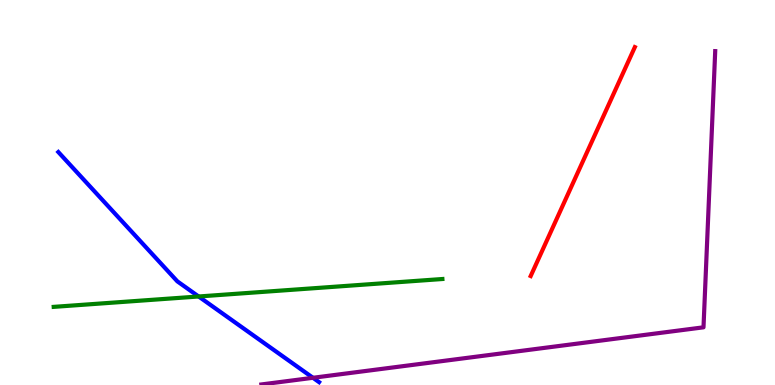[{'lines': ['blue', 'red'], 'intersections': []}, {'lines': ['green', 'red'], 'intersections': []}, {'lines': ['purple', 'red'], 'intersections': []}, {'lines': ['blue', 'green'], 'intersections': [{'x': 2.56, 'y': 2.3}]}, {'lines': ['blue', 'purple'], 'intersections': [{'x': 4.04, 'y': 0.187}]}, {'lines': ['green', 'purple'], 'intersections': []}]